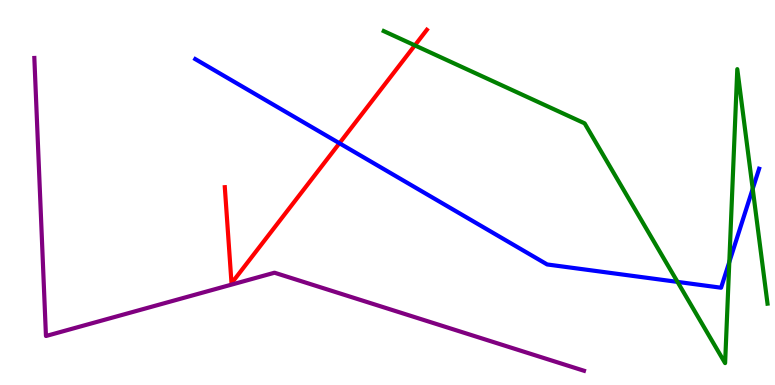[{'lines': ['blue', 'red'], 'intersections': [{'x': 4.38, 'y': 6.28}]}, {'lines': ['green', 'red'], 'intersections': [{'x': 5.35, 'y': 8.82}]}, {'lines': ['purple', 'red'], 'intersections': []}, {'lines': ['blue', 'green'], 'intersections': [{'x': 8.74, 'y': 2.68}, {'x': 9.41, 'y': 3.19}, {'x': 9.71, 'y': 5.1}]}, {'lines': ['blue', 'purple'], 'intersections': []}, {'lines': ['green', 'purple'], 'intersections': []}]